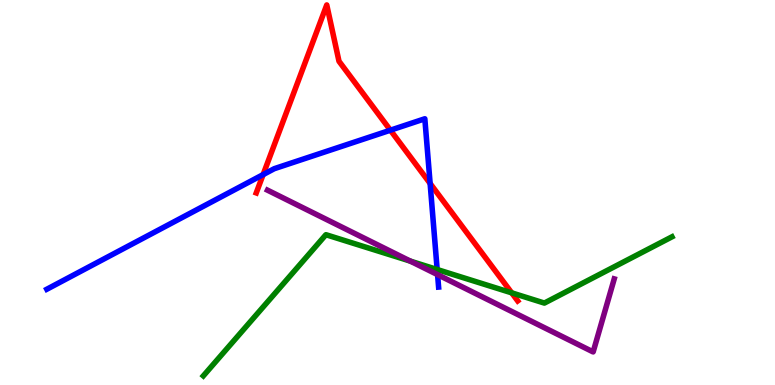[{'lines': ['blue', 'red'], 'intersections': [{'x': 3.4, 'y': 5.46}, {'x': 5.04, 'y': 6.62}, {'x': 5.55, 'y': 5.23}]}, {'lines': ['green', 'red'], 'intersections': [{'x': 6.6, 'y': 2.39}]}, {'lines': ['purple', 'red'], 'intersections': []}, {'lines': ['blue', 'green'], 'intersections': [{'x': 5.64, 'y': 3.0}]}, {'lines': ['blue', 'purple'], 'intersections': [{'x': 5.65, 'y': 2.87}]}, {'lines': ['green', 'purple'], 'intersections': [{'x': 5.3, 'y': 3.22}]}]